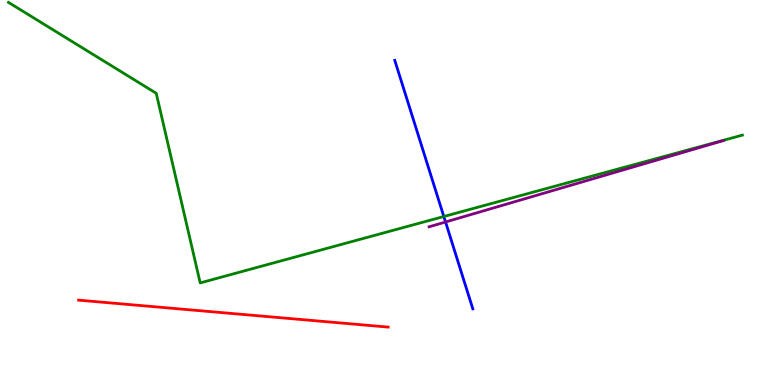[{'lines': ['blue', 'red'], 'intersections': []}, {'lines': ['green', 'red'], 'intersections': []}, {'lines': ['purple', 'red'], 'intersections': []}, {'lines': ['blue', 'green'], 'intersections': [{'x': 5.73, 'y': 4.38}]}, {'lines': ['blue', 'purple'], 'intersections': [{'x': 5.75, 'y': 4.23}]}, {'lines': ['green', 'purple'], 'intersections': []}]